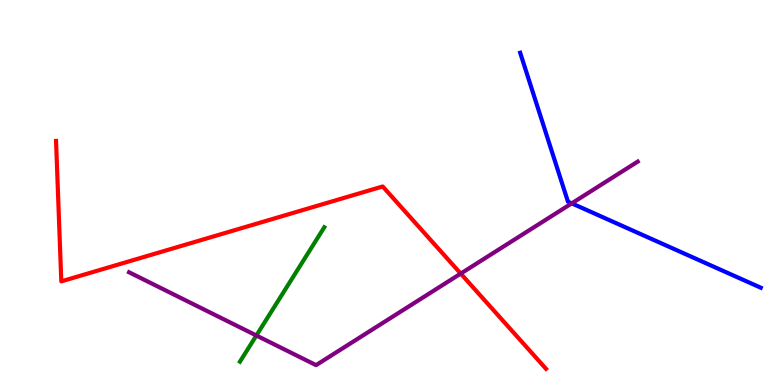[{'lines': ['blue', 'red'], 'intersections': []}, {'lines': ['green', 'red'], 'intersections': []}, {'lines': ['purple', 'red'], 'intersections': [{'x': 5.94, 'y': 2.89}]}, {'lines': ['blue', 'green'], 'intersections': []}, {'lines': ['blue', 'purple'], 'intersections': [{'x': 7.38, 'y': 4.72}]}, {'lines': ['green', 'purple'], 'intersections': [{'x': 3.31, 'y': 1.29}]}]